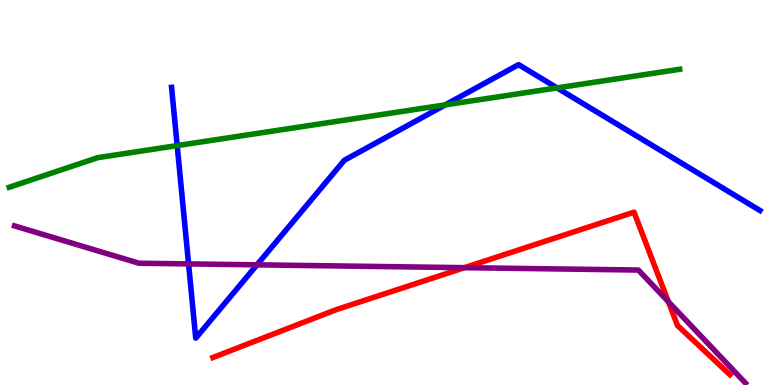[{'lines': ['blue', 'red'], 'intersections': []}, {'lines': ['green', 'red'], 'intersections': []}, {'lines': ['purple', 'red'], 'intersections': [{'x': 5.99, 'y': 3.05}, {'x': 8.62, 'y': 2.16}]}, {'lines': ['blue', 'green'], 'intersections': [{'x': 2.29, 'y': 6.22}, {'x': 5.75, 'y': 7.28}, {'x': 7.19, 'y': 7.72}]}, {'lines': ['blue', 'purple'], 'intersections': [{'x': 2.43, 'y': 3.15}, {'x': 3.32, 'y': 3.12}]}, {'lines': ['green', 'purple'], 'intersections': []}]